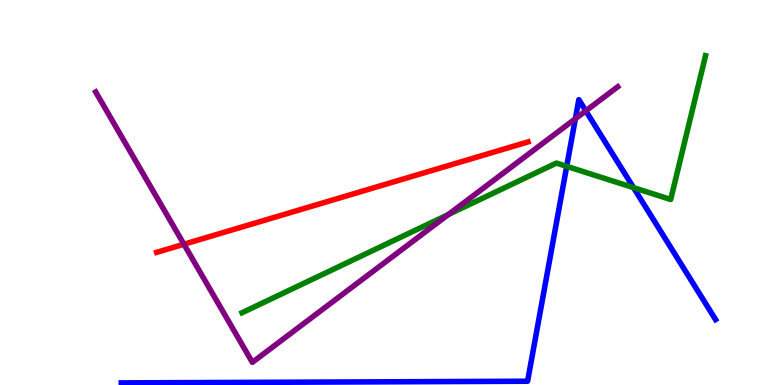[{'lines': ['blue', 'red'], 'intersections': []}, {'lines': ['green', 'red'], 'intersections': []}, {'lines': ['purple', 'red'], 'intersections': [{'x': 2.37, 'y': 3.66}]}, {'lines': ['blue', 'green'], 'intersections': [{'x': 7.31, 'y': 5.68}, {'x': 8.17, 'y': 5.13}]}, {'lines': ['blue', 'purple'], 'intersections': [{'x': 7.42, 'y': 6.92}, {'x': 7.56, 'y': 7.12}]}, {'lines': ['green', 'purple'], 'intersections': [{'x': 5.79, 'y': 4.43}]}]